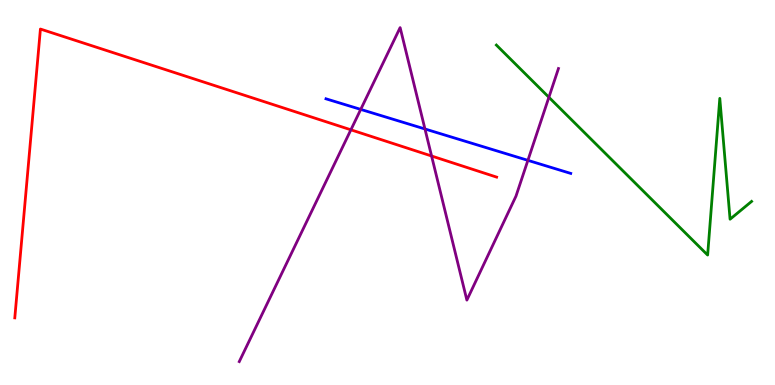[{'lines': ['blue', 'red'], 'intersections': []}, {'lines': ['green', 'red'], 'intersections': []}, {'lines': ['purple', 'red'], 'intersections': [{'x': 4.53, 'y': 6.63}, {'x': 5.57, 'y': 5.95}]}, {'lines': ['blue', 'green'], 'intersections': []}, {'lines': ['blue', 'purple'], 'intersections': [{'x': 4.65, 'y': 7.16}, {'x': 5.48, 'y': 6.65}, {'x': 6.81, 'y': 5.84}]}, {'lines': ['green', 'purple'], 'intersections': [{'x': 7.08, 'y': 7.47}]}]